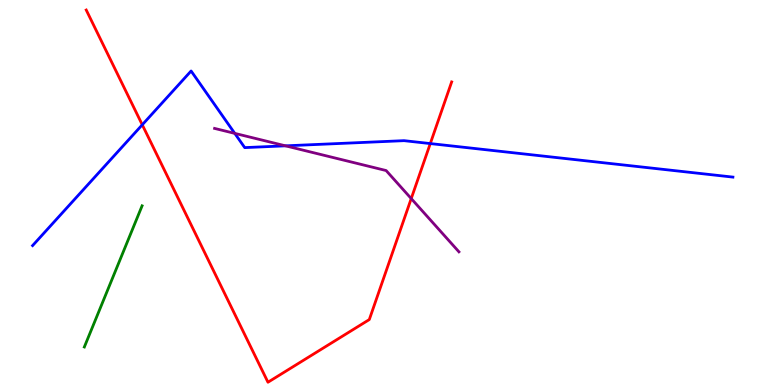[{'lines': ['blue', 'red'], 'intersections': [{'x': 1.84, 'y': 6.76}, {'x': 5.55, 'y': 6.27}]}, {'lines': ['green', 'red'], 'intersections': []}, {'lines': ['purple', 'red'], 'intersections': [{'x': 5.31, 'y': 4.84}]}, {'lines': ['blue', 'green'], 'intersections': []}, {'lines': ['blue', 'purple'], 'intersections': [{'x': 3.03, 'y': 6.54}, {'x': 3.68, 'y': 6.21}]}, {'lines': ['green', 'purple'], 'intersections': []}]